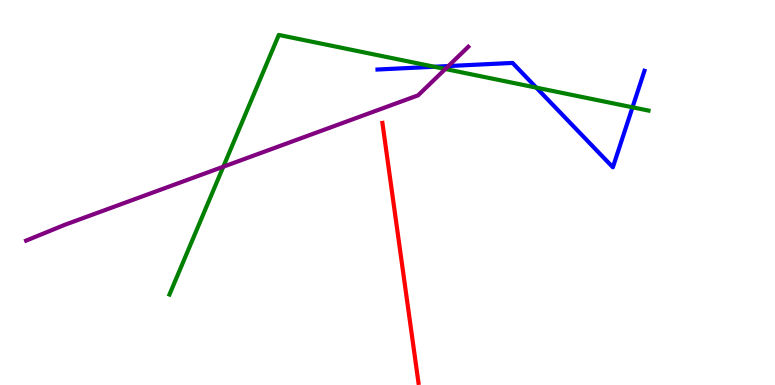[{'lines': ['blue', 'red'], 'intersections': []}, {'lines': ['green', 'red'], 'intersections': []}, {'lines': ['purple', 'red'], 'intersections': []}, {'lines': ['blue', 'green'], 'intersections': [{'x': 5.6, 'y': 8.27}, {'x': 6.92, 'y': 7.72}, {'x': 8.16, 'y': 7.21}]}, {'lines': ['blue', 'purple'], 'intersections': [{'x': 5.79, 'y': 8.28}]}, {'lines': ['green', 'purple'], 'intersections': [{'x': 2.88, 'y': 5.67}, {'x': 5.75, 'y': 8.21}]}]